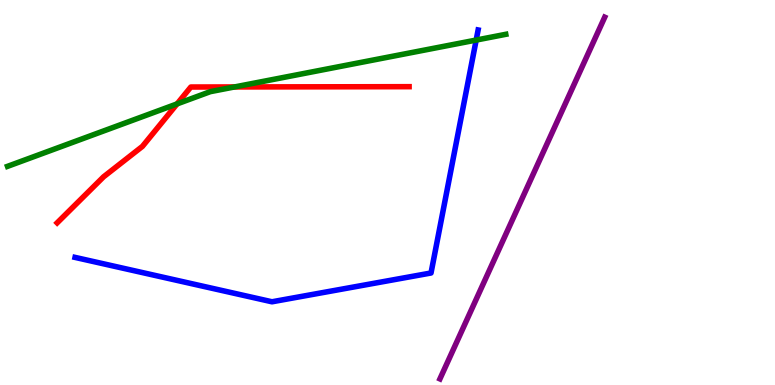[{'lines': ['blue', 'red'], 'intersections': []}, {'lines': ['green', 'red'], 'intersections': [{'x': 2.28, 'y': 7.3}, {'x': 3.03, 'y': 7.74}]}, {'lines': ['purple', 'red'], 'intersections': []}, {'lines': ['blue', 'green'], 'intersections': [{'x': 6.14, 'y': 8.96}]}, {'lines': ['blue', 'purple'], 'intersections': []}, {'lines': ['green', 'purple'], 'intersections': []}]